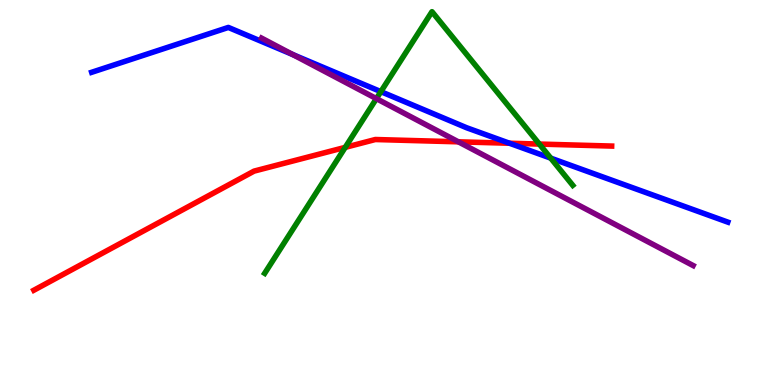[{'lines': ['blue', 'red'], 'intersections': [{'x': 6.57, 'y': 6.28}]}, {'lines': ['green', 'red'], 'intersections': [{'x': 4.45, 'y': 6.17}, {'x': 6.96, 'y': 6.26}]}, {'lines': ['purple', 'red'], 'intersections': [{'x': 5.91, 'y': 6.32}]}, {'lines': ['blue', 'green'], 'intersections': [{'x': 4.91, 'y': 7.62}, {'x': 7.11, 'y': 5.89}]}, {'lines': ['blue', 'purple'], 'intersections': [{'x': 3.78, 'y': 8.58}]}, {'lines': ['green', 'purple'], 'intersections': [{'x': 4.86, 'y': 7.44}]}]